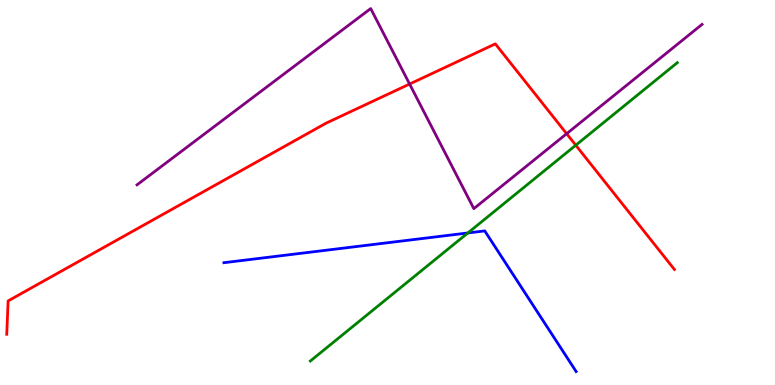[{'lines': ['blue', 'red'], 'intersections': []}, {'lines': ['green', 'red'], 'intersections': [{'x': 7.43, 'y': 6.23}]}, {'lines': ['purple', 'red'], 'intersections': [{'x': 5.29, 'y': 7.82}, {'x': 7.31, 'y': 6.53}]}, {'lines': ['blue', 'green'], 'intersections': [{'x': 6.04, 'y': 3.95}]}, {'lines': ['blue', 'purple'], 'intersections': []}, {'lines': ['green', 'purple'], 'intersections': []}]